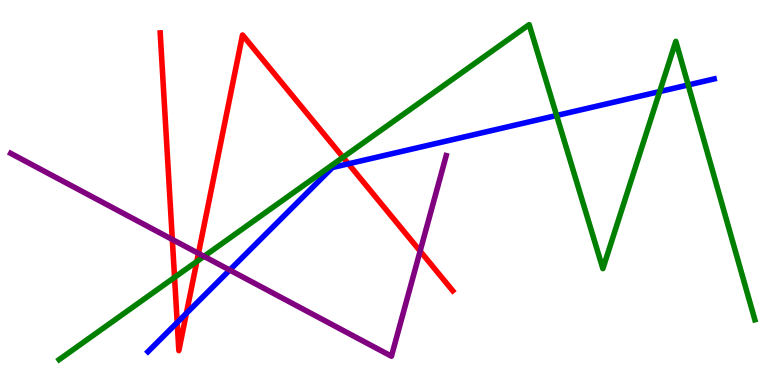[{'lines': ['blue', 'red'], 'intersections': [{'x': 2.29, 'y': 1.62}, {'x': 2.4, 'y': 1.86}, {'x': 4.5, 'y': 5.75}]}, {'lines': ['green', 'red'], 'intersections': [{'x': 2.25, 'y': 2.8}, {'x': 2.54, 'y': 3.21}, {'x': 4.43, 'y': 5.91}]}, {'lines': ['purple', 'red'], 'intersections': [{'x': 2.22, 'y': 3.78}, {'x': 2.56, 'y': 3.42}, {'x': 5.42, 'y': 3.48}]}, {'lines': ['blue', 'green'], 'intersections': [{'x': 7.18, 'y': 7.0}, {'x': 8.51, 'y': 7.62}, {'x': 8.88, 'y': 7.79}]}, {'lines': ['blue', 'purple'], 'intersections': [{'x': 2.96, 'y': 2.99}]}, {'lines': ['green', 'purple'], 'intersections': [{'x': 2.63, 'y': 3.34}]}]